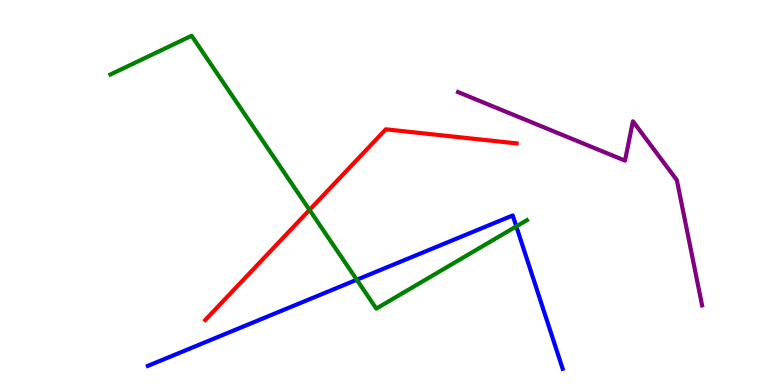[{'lines': ['blue', 'red'], 'intersections': []}, {'lines': ['green', 'red'], 'intersections': [{'x': 3.99, 'y': 4.55}]}, {'lines': ['purple', 'red'], 'intersections': []}, {'lines': ['blue', 'green'], 'intersections': [{'x': 4.6, 'y': 2.73}, {'x': 6.66, 'y': 4.12}]}, {'lines': ['blue', 'purple'], 'intersections': []}, {'lines': ['green', 'purple'], 'intersections': []}]